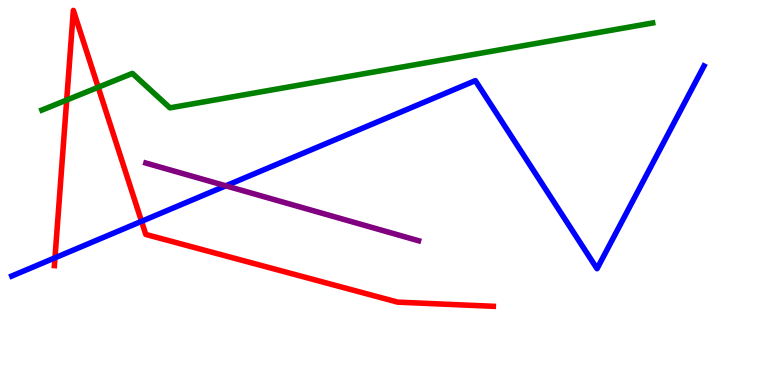[{'lines': ['blue', 'red'], 'intersections': [{'x': 0.709, 'y': 3.3}, {'x': 1.83, 'y': 4.25}]}, {'lines': ['green', 'red'], 'intersections': [{'x': 0.861, 'y': 7.4}, {'x': 1.27, 'y': 7.73}]}, {'lines': ['purple', 'red'], 'intersections': []}, {'lines': ['blue', 'green'], 'intersections': []}, {'lines': ['blue', 'purple'], 'intersections': [{'x': 2.91, 'y': 5.17}]}, {'lines': ['green', 'purple'], 'intersections': []}]